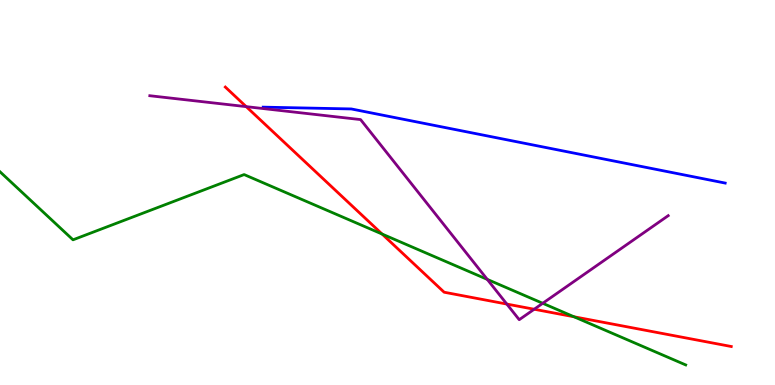[{'lines': ['blue', 'red'], 'intersections': []}, {'lines': ['green', 'red'], 'intersections': [{'x': 4.93, 'y': 3.92}, {'x': 7.41, 'y': 1.77}]}, {'lines': ['purple', 'red'], 'intersections': [{'x': 3.18, 'y': 7.23}, {'x': 6.54, 'y': 2.1}, {'x': 6.89, 'y': 1.97}]}, {'lines': ['blue', 'green'], 'intersections': []}, {'lines': ['blue', 'purple'], 'intersections': []}, {'lines': ['green', 'purple'], 'intersections': [{'x': 6.29, 'y': 2.74}, {'x': 7.0, 'y': 2.12}]}]